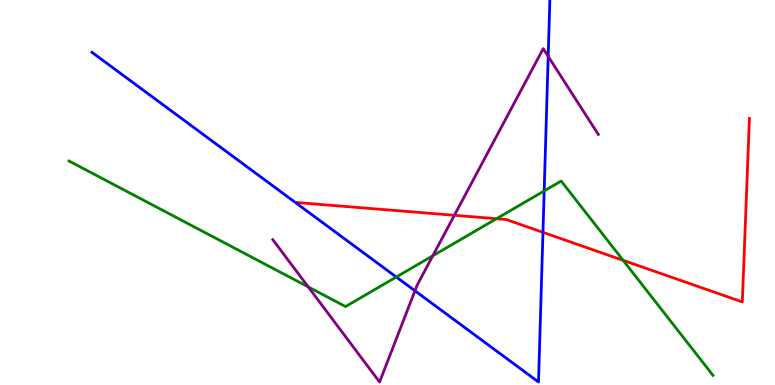[{'lines': ['blue', 'red'], 'intersections': [{'x': 7.01, 'y': 3.96}]}, {'lines': ['green', 'red'], 'intersections': [{'x': 6.41, 'y': 4.32}, {'x': 8.04, 'y': 3.24}]}, {'lines': ['purple', 'red'], 'intersections': [{'x': 5.86, 'y': 4.41}]}, {'lines': ['blue', 'green'], 'intersections': [{'x': 5.11, 'y': 2.8}, {'x': 7.02, 'y': 5.04}]}, {'lines': ['blue', 'purple'], 'intersections': [{'x': 5.35, 'y': 2.45}, {'x': 7.07, 'y': 8.54}]}, {'lines': ['green', 'purple'], 'intersections': [{'x': 3.98, 'y': 2.55}, {'x': 5.58, 'y': 3.36}]}]